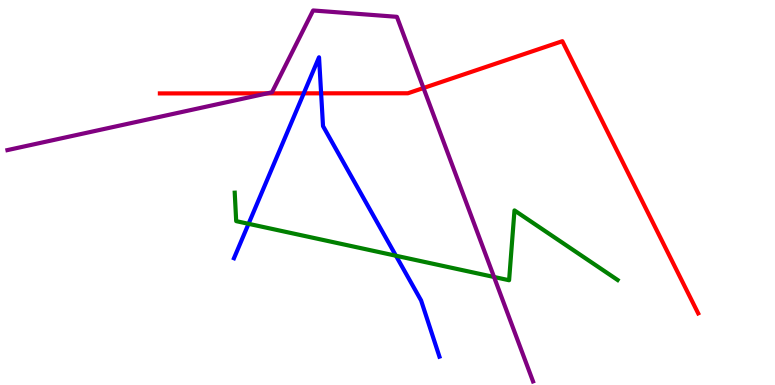[{'lines': ['blue', 'red'], 'intersections': [{'x': 3.92, 'y': 7.58}, {'x': 4.14, 'y': 7.58}]}, {'lines': ['green', 'red'], 'intersections': []}, {'lines': ['purple', 'red'], 'intersections': [{'x': 3.45, 'y': 7.58}, {'x': 5.46, 'y': 7.71}]}, {'lines': ['blue', 'green'], 'intersections': [{'x': 3.21, 'y': 4.19}, {'x': 5.11, 'y': 3.36}]}, {'lines': ['blue', 'purple'], 'intersections': []}, {'lines': ['green', 'purple'], 'intersections': [{'x': 6.37, 'y': 2.81}]}]